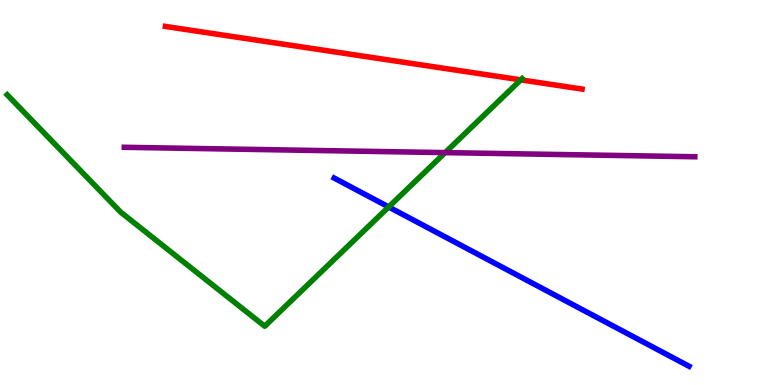[{'lines': ['blue', 'red'], 'intersections': []}, {'lines': ['green', 'red'], 'intersections': [{'x': 6.72, 'y': 7.93}]}, {'lines': ['purple', 'red'], 'intersections': []}, {'lines': ['blue', 'green'], 'intersections': [{'x': 5.02, 'y': 4.62}]}, {'lines': ['blue', 'purple'], 'intersections': []}, {'lines': ['green', 'purple'], 'intersections': [{'x': 5.74, 'y': 6.04}]}]